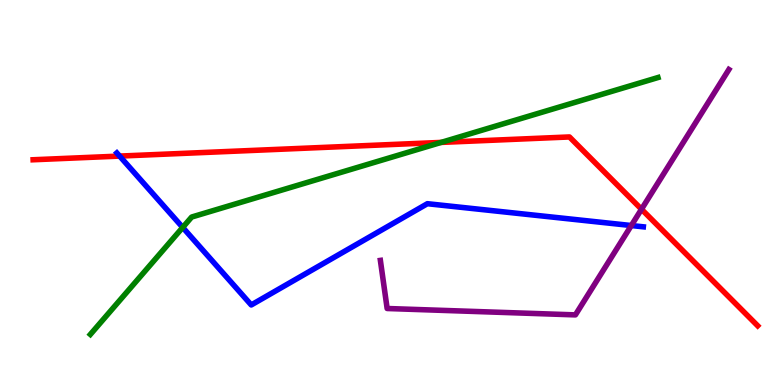[{'lines': ['blue', 'red'], 'intersections': [{'x': 1.54, 'y': 5.95}]}, {'lines': ['green', 'red'], 'intersections': [{'x': 5.69, 'y': 6.3}]}, {'lines': ['purple', 'red'], 'intersections': [{'x': 8.28, 'y': 4.57}]}, {'lines': ['blue', 'green'], 'intersections': [{'x': 2.36, 'y': 4.09}]}, {'lines': ['blue', 'purple'], 'intersections': [{'x': 8.15, 'y': 4.14}]}, {'lines': ['green', 'purple'], 'intersections': []}]